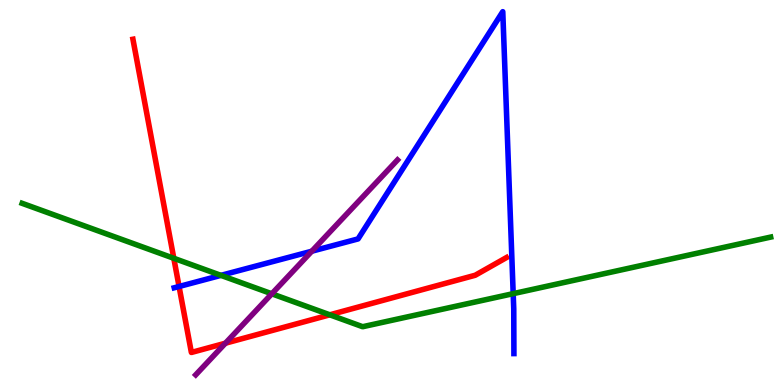[{'lines': ['blue', 'red'], 'intersections': [{'x': 2.31, 'y': 2.56}]}, {'lines': ['green', 'red'], 'intersections': [{'x': 2.24, 'y': 3.29}, {'x': 4.26, 'y': 1.82}]}, {'lines': ['purple', 'red'], 'intersections': [{'x': 2.91, 'y': 1.09}]}, {'lines': ['blue', 'green'], 'intersections': [{'x': 2.85, 'y': 2.85}, {'x': 6.62, 'y': 2.37}]}, {'lines': ['blue', 'purple'], 'intersections': [{'x': 4.02, 'y': 3.47}]}, {'lines': ['green', 'purple'], 'intersections': [{'x': 3.51, 'y': 2.37}]}]